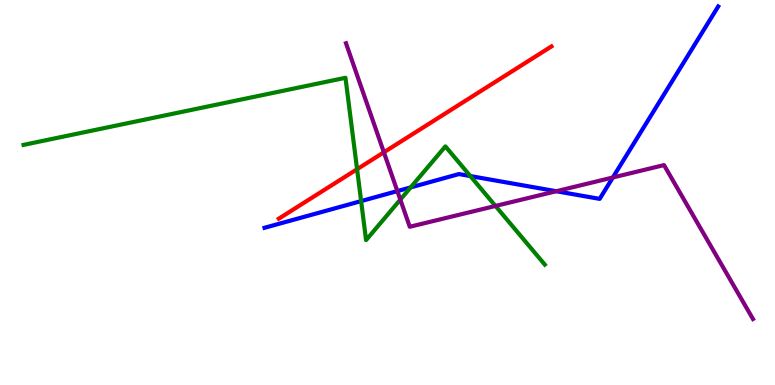[{'lines': ['blue', 'red'], 'intersections': []}, {'lines': ['green', 'red'], 'intersections': [{'x': 4.61, 'y': 5.6}]}, {'lines': ['purple', 'red'], 'intersections': [{'x': 4.95, 'y': 6.04}]}, {'lines': ['blue', 'green'], 'intersections': [{'x': 4.66, 'y': 4.78}, {'x': 5.3, 'y': 5.13}, {'x': 6.07, 'y': 5.43}]}, {'lines': ['blue', 'purple'], 'intersections': [{'x': 5.13, 'y': 5.04}, {'x': 7.18, 'y': 5.03}, {'x': 7.91, 'y': 5.39}]}, {'lines': ['green', 'purple'], 'intersections': [{'x': 5.17, 'y': 4.81}, {'x': 6.39, 'y': 4.65}]}]